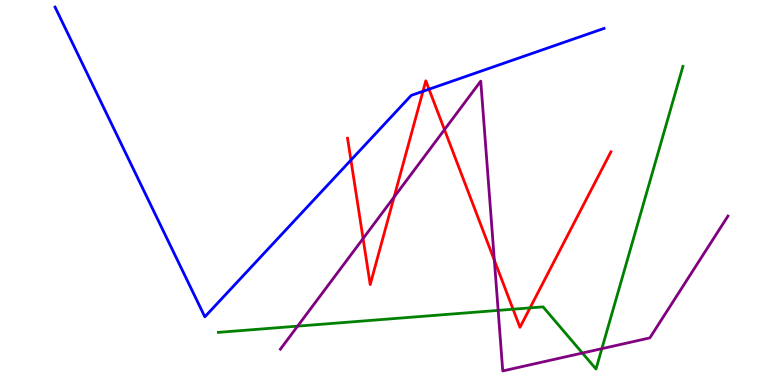[{'lines': ['blue', 'red'], 'intersections': [{'x': 4.53, 'y': 5.84}, {'x': 5.46, 'y': 7.63}, {'x': 5.54, 'y': 7.68}]}, {'lines': ['green', 'red'], 'intersections': [{'x': 6.62, 'y': 1.97}, {'x': 6.84, 'y': 2.0}]}, {'lines': ['purple', 'red'], 'intersections': [{'x': 4.68, 'y': 3.8}, {'x': 5.09, 'y': 4.88}, {'x': 5.74, 'y': 6.63}, {'x': 6.38, 'y': 3.24}]}, {'lines': ['blue', 'green'], 'intersections': []}, {'lines': ['blue', 'purple'], 'intersections': []}, {'lines': ['green', 'purple'], 'intersections': [{'x': 3.84, 'y': 1.53}, {'x': 6.43, 'y': 1.94}, {'x': 7.51, 'y': 0.83}, {'x': 7.77, 'y': 0.943}]}]